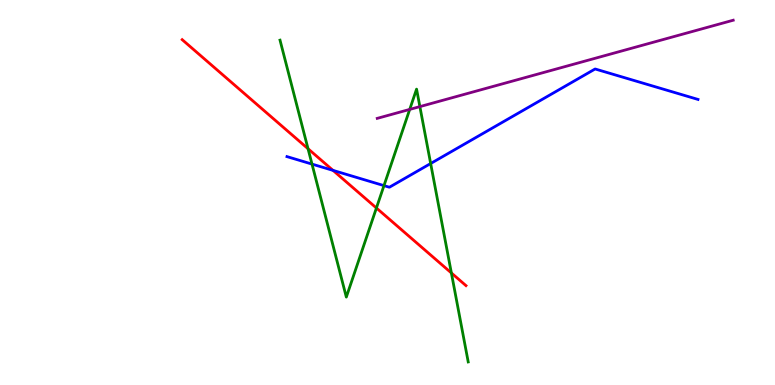[{'lines': ['blue', 'red'], 'intersections': [{'x': 4.3, 'y': 5.57}]}, {'lines': ['green', 'red'], 'intersections': [{'x': 3.97, 'y': 6.14}, {'x': 4.86, 'y': 4.6}, {'x': 5.82, 'y': 2.91}]}, {'lines': ['purple', 'red'], 'intersections': []}, {'lines': ['blue', 'green'], 'intersections': [{'x': 4.03, 'y': 5.74}, {'x': 4.95, 'y': 5.18}, {'x': 5.56, 'y': 5.75}]}, {'lines': ['blue', 'purple'], 'intersections': []}, {'lines': ['green', 'purple'], 'intersections': [{'x': 5.29, 'y': 7.16}, {'x': 5.42, 'y': 7.23}]}]